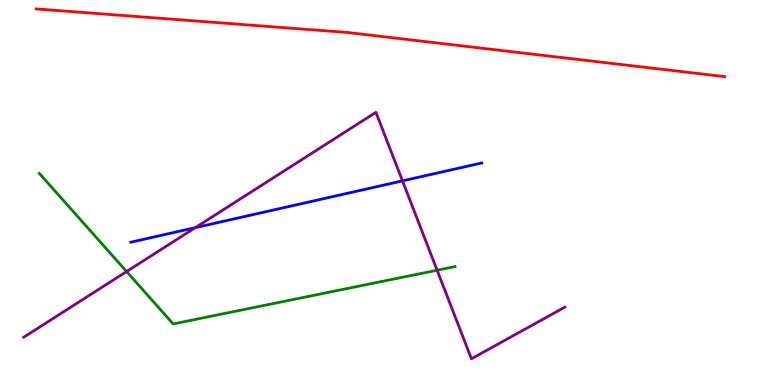[{'lines': ['blue', 'red'], 'intersections': []}, {'lines': ['green', 'red'], 'intersections': []}, {'lines': ['purple', 'red'], 'intersections': []}, {'lines': ['blue', 'green'], 'intersections': []}, {'lines': ['blue', 'purple'], 'intersections': [{'x': 2.52, 'y': 4.09}, {'x': 5.19, 'y': 5.3}]}, {'lines': ['green', 'purple'], 'intersections': [{'x': 1.63, 'y': 2.95}, {'x': 5.64, 'y': 2.98}]}]